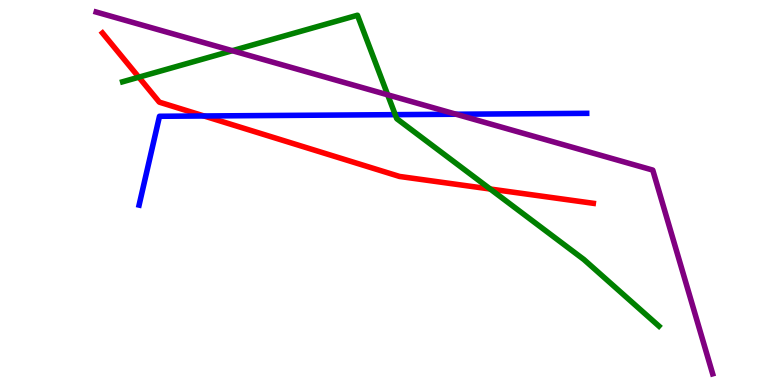[{'lines': ['blue', 'red'], 'intersections': [{'x': 2.63, 'y': 6.99}]}, {'lines': ['green', 'red'], 'intersections': [{'x': 1.79, 'y': 7.99}, {'x': 6.33, 'y': 5.09}]}, {'lines': ['purple', 'red'], 'intersections': []}, {'lines': ['blue', 'green'], 'intersections': [{'x': 5.1, 'y': 7.02}]}, {'lines': ['blue', 'purple'], 'intersections': [{'x': 5.89, 'y': 7.03}]}, {'lines': ['green', 'purple'], 'intersections': [{'x': 3.0, 'y': 8.68}, {'x': 5.0, 'y': 7.54}]}]